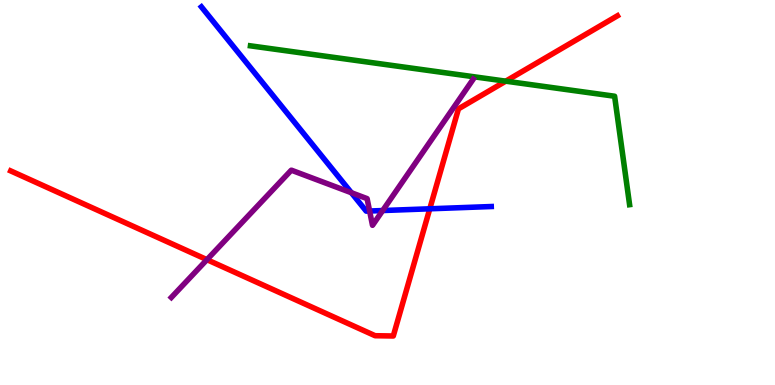[{'lines': ['blue', 'red'], 'intersections': [{'x': 5.55, 'y': 4.58}]}, {'lines': ['green', 'red'], 'intersections': [{'x': 6.53, 'y': 7.89}]}, {'lines': ['purple', 'red'], 'intersections': [{'x': 2.67, 'y': 3.26}]}, {'lines': ['blue', 'green'], 'intersections': []}, {'lines': ['blue', 'purple'], 'intersections': [{'x': 4.53, 'y': 4.99}, {'x': 4.77, 'y': 4.52}, {'x': 4.94, 'y': 4.53}]}, {'lines': ['green', 'purple'], 'intersections': []}]